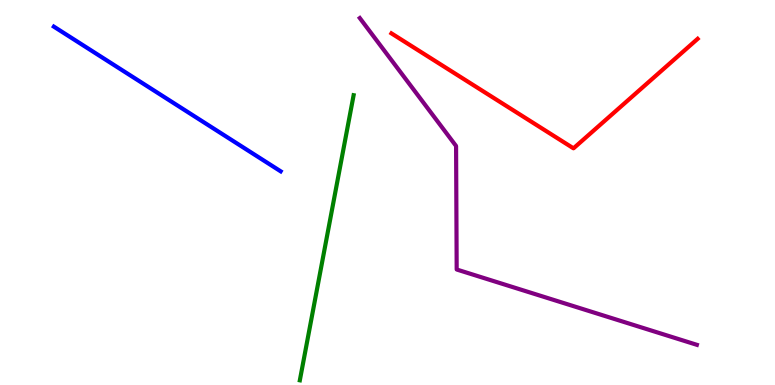[{'lines': ['blue', 'red'], 'intersections': []}, {'lines': ['green', 'red'], 'intersections': []}, {'lines': ['purple', 'red'], 'intersections': []}, {'lines': ['blue', 'green'], 'intersections': []}, {'lines': ['blue', 'purple'], 'intersections': []}, {'lines': ['green', 'purple'], 'intersections': []}]